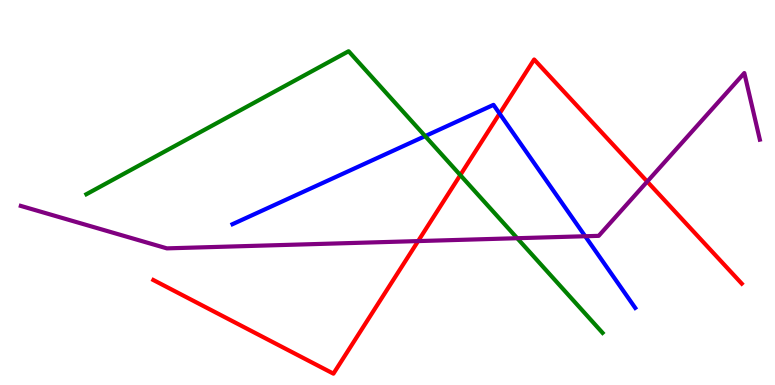[{'lines': ['blue', 'red'], 'intersections': [{'x': 6.45, 'y': 7.05}]}, {'lines': ['green', 'red'], 'intersections': [{'x': 5.94, 'y': 5.45}]}, {'lines': ['purple', 'red'], 'intersections': [{'x': 5.4, 'y': 3.74}, {'x': 8.35, 'y': 5.28}]}, {'lines': ['blue', 'green'], 'intersections': [{'x': 5.49, 'y': 6.46}]}, {'lines': ['blue', 'purple'], 'intersections': [{'x': 7.55, 'y': 3.86}]}, {'lines': ['green', 'purple'], 'intersections': [{'x': 6.67, 'y': 3.81}]}]